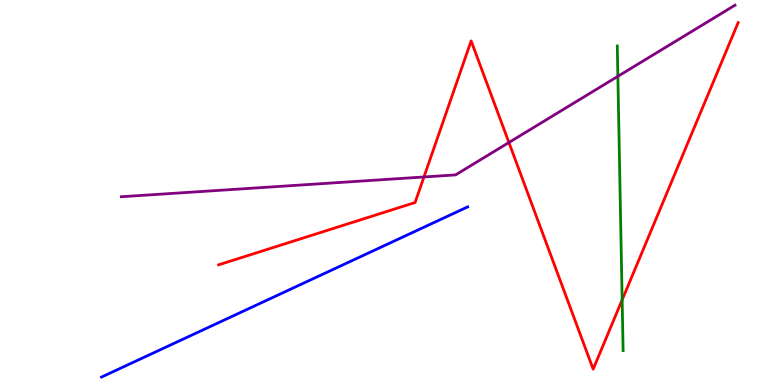[{'lines': ['blue', 'red'], 'intersections': []}, {'lines': ['green', 'red'], 'intersections': [{'x': 8.03, 'y': 2.21}]}, {'lines': ['purple', 'red'], 'intersections': [{'x': 5.47, 'y': 5.4}, {'x': 6.57, 'y': 6.3}]}, {'lines': ['blue', 'green'], 'intersections': []}, {'lines': ['blue', 'purple'], 'intersections': []}, {'lines': ['green', 'purple'], 'intersections': [{'x': 7.97, 'y': 8.02}]}]